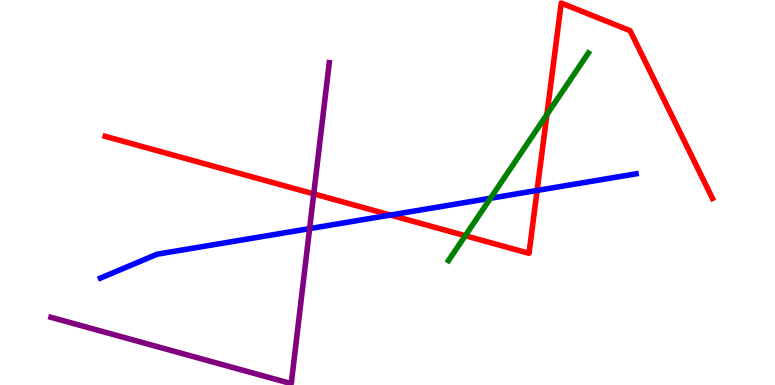[{'lines': ['blue', 'red'], 'intersections': [{'x': 5.04, 'y': 4.41}, {'x': 6.93, 'y': 5.05}]}, {'lines': ['green', 'red'], 'intersections': [{'x': 6.0, 'y': 3.88}, {'x': 7.06, 'y': 7.02}]}, {'lines': ['purple', 'red'], 'intersections': [{'x': 4.05, 'y': 4.96}]}, {'lines': ['blue', 'green'], 'intersections': [{'x': 6.33, 'y': 4.85}]}, {'lines': ['blue', 'purple'], 'intersections': [{'x': 4.0, 'y': 4.06}]}, {'lines': ['green', 'purple'], 'intersections': []}]